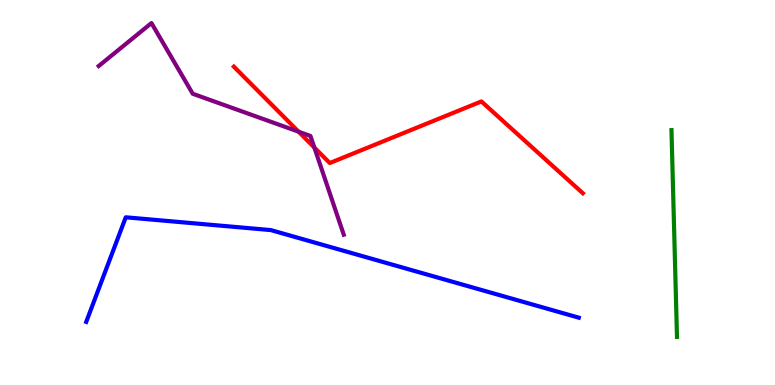[{'lines': ['blue', 'red'], 'intersections': []}, {'lines': ['green', 'red'], 'intersections': []}, {'lines': ['purple', 'red'], 'intersections': [{'x': 3.85, 'y': 6.58}, {'x': 4.06, 'y': 6.17}]}, {'lines': ['blue', 'green'], 'intersections': []}, {'lines': ['blue', 'purple'], 'intersections': []}, {'lines': ['green', 'purple'], 'intersections': []}]